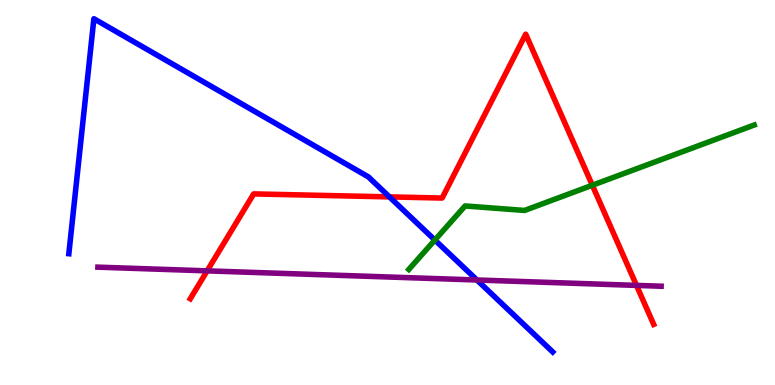[{'lines': ['blue', 'red'], 'intersections': [{'x': 5.02, 'y': 4.89}]}, {'lines': ['green', 'red'], 'intersections': [{'x': 7.64, 'y': 5.19}]}, {'lines': ['purple', 'red'], 'intersections': [{'x': 2.67, 'y': 2.96}, {'x': 8.21, 'y': 2.59}]}, {'lines': ['blue', 'green'], 'intersections': [{'x': 5.61, 'y': 3.77}]}, {'lines': ['blue', 'purple'], 'intersections': [{'x': 6.15, 'y': 2.73}]}, {'lines': ['green', 'purple'], 'intersections': []}]